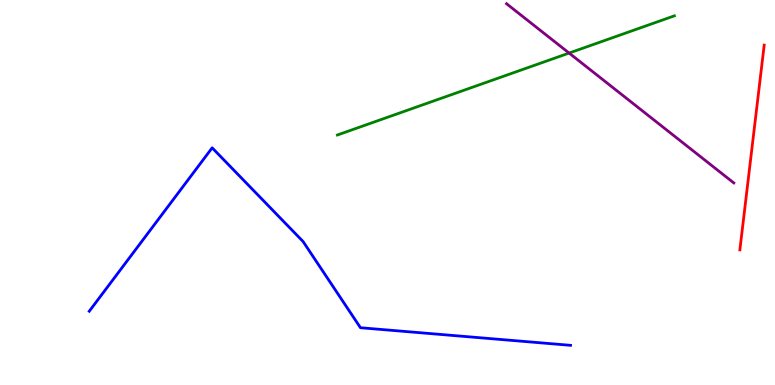[{'lines': ['blue', 'red'], 'intersections': []}, {'lines': ['green', 'red'], 'intersections': []}, {'lines': ['purple', 'red'], 'intersections': []}, {'lines': ['blue', 'green'], 'intersections': []}, {'lines': ['blue', 'purple'], 'intersections': []}, {'lines': ['green', 'purple'], 'intersections': [{'x': 7.34, 'y': 8.62}]}]